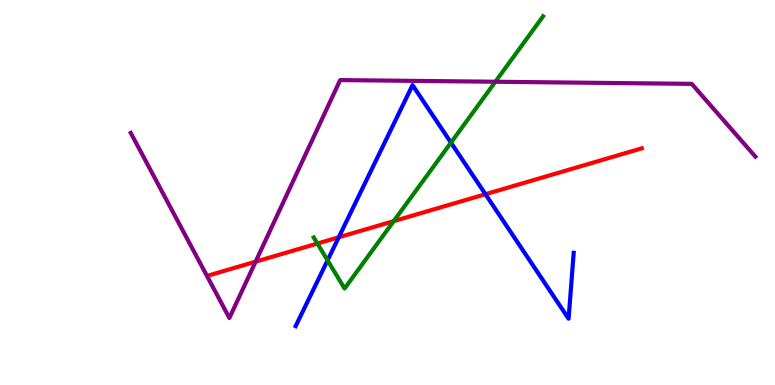[{'lines': ['blue', 'red'], 'intersections': [{'x': 4.37, 'y': 3.84}, {'x': 6.26, 'y': 4.96}]}, {'lines': ['green', 'red'], 'intersections': [{'x': 4.1, 'y': 3.67}, {'x': 5.08, 'y': 4.26}]}, {'lines': ['purple', 'red'], 'intersections': [{'x': 3.3, 'y': 3.2}]}, {'lines': ['blue', 'green'], 'intersections': [{'x': 4.23, 'y': 3.24}, {'x': 5.82, 'y': 6.3}]}, {'lines': ['blue', 'purple'], 'intersections': []}, {'lines': ['green', 'purple'], 'intersections': [{'x': 6.39, 'y': 7.88}]}]